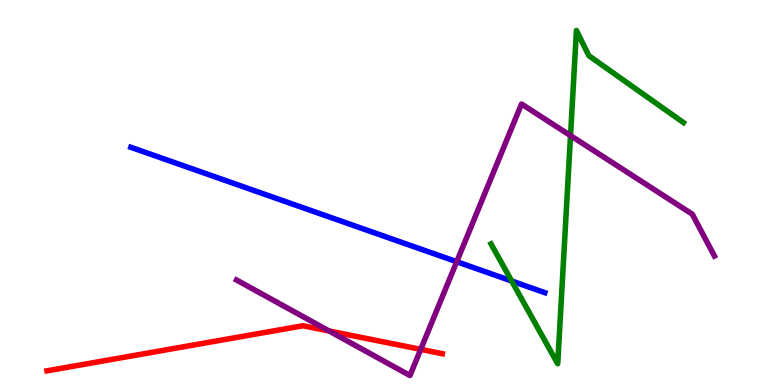[{'lines': ['blue', 'red'], 'intersections': []}, {'lines': ['green', 'red'], 'intersections': []}, {'lines': ['purple', 'red'], 'intersections': [{'x': 4.25, 'y': 1.4}, {'x': 5.43, 'y': 0.925}]}, {'lines': ['blue', 'green'], 'intersections': [{'x': 6.6, 'y': 2.7}]}, {'lines': ['blue', 'purple'], 'intersections': [{'x': 5.89, 'y': 3.2}]}, {'lines': ['green', 'purple'], 'intersections': [{'x': 7.36, 'y': 6.48}]}]